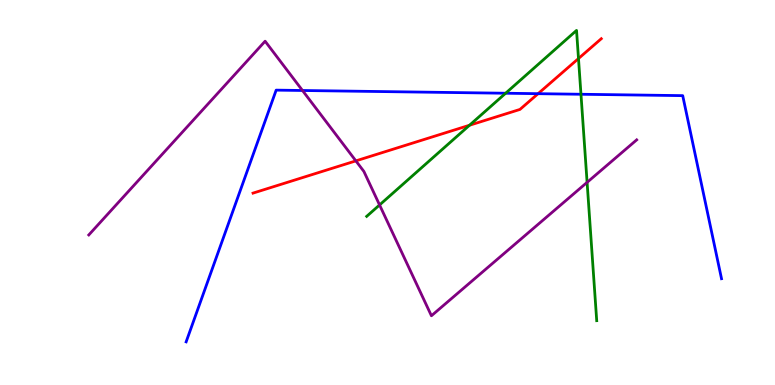[{'lines': ['blue', 'red'], 'intersections': [{'x': 6.94, 'y': 7.57}]}, {'lines': ['green', 'red'], 'intersections': [{'x': 6.06, 'y': 6.75}, {'x': 7.46, 'y': 8.48}]}, {'lines': ['purple', 'red'], 'intersections': [{'x': 4.59, 'y': 5.82}]}, {'lines': ['blue', 'green'], 'intersections': [{'x': 6.52, 'y': 7.58}, {'x': 7.5, 'y': 7.55}]}, {'lines': ['blue', 'purple'], 'intersections': [{'x': 3.9, 'y': 7.65}]}, {'lines': ['green', 'purple'], 'intersections': [{'x': 4.9, 'y': 4.68}, {'x': 7.58, 'y': 5.26}]}]